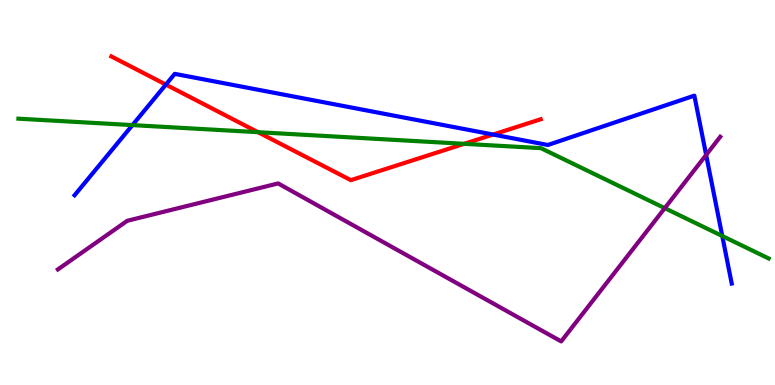[{'lines': ['blue', 'red'], 'intersections': [{'x': 2.14, 'y': 7.8}, {'x': 6.36, 'y': 6.51}]}, {'lines': ['green', 'red'], 'intersections': [{'x': 3.33, 'y': 6.57}, {'x': 5.99, 'y': 6.26}]}, {'lines': ['purple', 'red'], 'intersections': []}, {'lines': ['blue', 'green'], 'intersections': [{'x': 1.71, 'y': 6.75}, {'x': 9.32, 'y': 3.87}]}, {'lines': ['blue', 'purple'], 'intersections': [{'x': 9.11, 'y': 5.98}]}, {'lines': ['green', 'purple'], 'intersections': [{'x': 8.58, 'y': 4.59}]}]